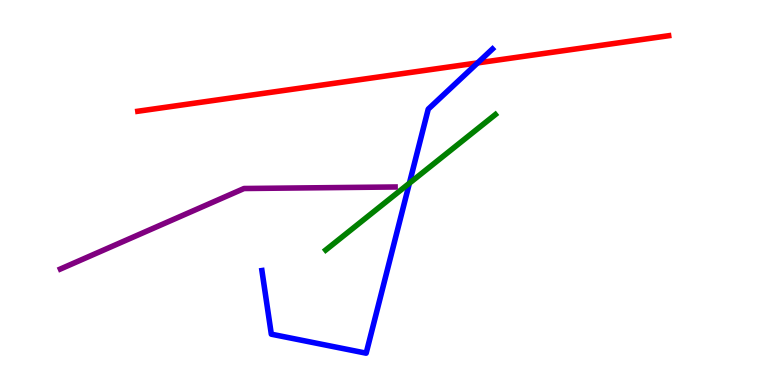[{'lines': ['blue', 'red'], 'intersections': [{'x': 6.16, 'y': 8.37}]}, {'lines': ['green', 'red'], 'intersections': []}, {'lines': ['purple', 'red'], 'intersections': []}, {'lines': ['blue', 'green'], 'intersections': [{'x': 5.28, 'y': 5.24}]}, {'lines': ['blue', 'purple'], 'intersections': []}, {'lines': ['green', 'purple'], 'intersections': []}]